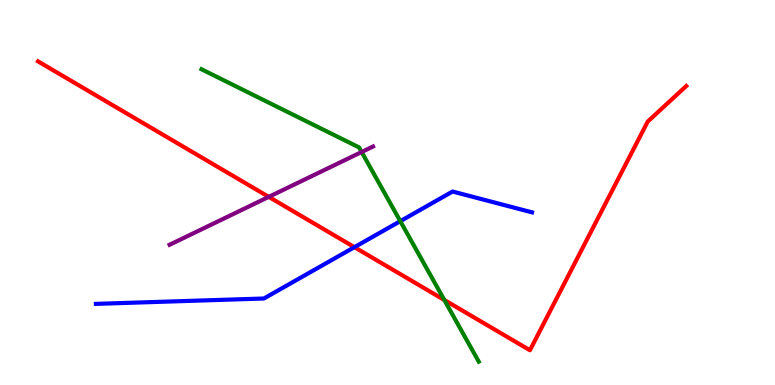[{'lines': ['blue', 'red'], 'intersections': [{'x': 4.57, 'y': 3.58}]}, {'lines': ['green', 'red'], 'intersections': [{'x': 5.73, 'y': 2.21}]}, {'lines': ['purple', 'red'], 'intersections': [{'x': 3.47, 'y': 4.89}]}, {'lines': ['blue', 'green'], 'intersections': [{'x': 5.17, 'y': 4.26}]}, {'lines': ['blue', 'purple'], 'intersections': []}, {'lines': ['green', 'purple'], 'intersections': [{'x': 4.67, 'y': 6.05}]}]